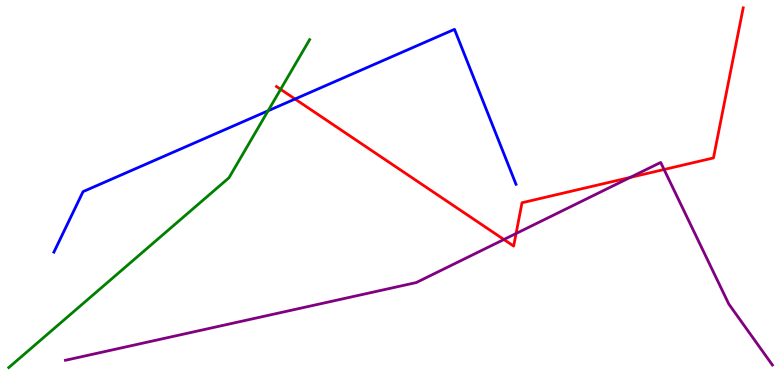[{'lines': ['blue', 'red'], 'intersections': [{'x': 3.81, 'y': 7.43}]}, {'lines': ['green', 'red'], 'intersections': [{'x': 3.62, 'y': 7.68}]}, {'lines': ['purple', 'red'], 'intersections': [{'x': 6.5, 'y': 3.78}, {'x': 6.66, 'y': 3.93}, {'x': 8.13, 'y': 5.39}, {'x': 8.57, 'y': 5.6}]}, {'lines': ['blue', 'green'], 'intersections': [{'x': 3.46, 'y': 7.12}]}, {'lines': ['blue', 'purple'], 'intersections': []}, {'lines': ['green', 'purple'], 'intersections': []}]